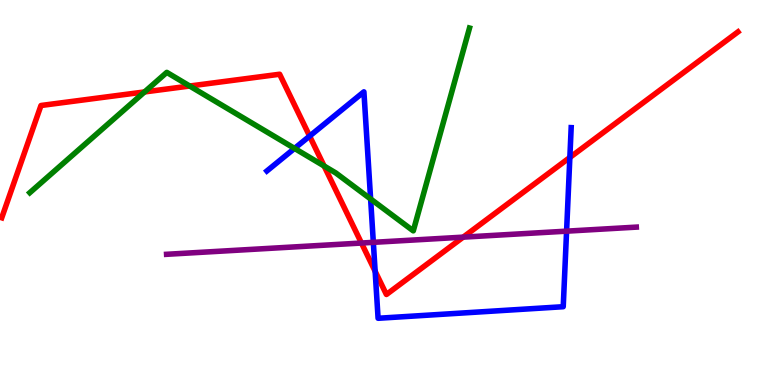[{'lines': ['blue', 'red'], 'intersections': [{'x': 4.0, 'y': 6.46}, {'x': 4.84, 'y': 2.95}, {'x': 7.35, 'y': 5.91}]}, {'lines': ['green', 'red'], 'intersections': [{'x': 1.87, 'y': 7.61}, {'x': 2.45, 'y': 7.77}, {'x': 4.18, 'y': 5.69}]}, {'lines': ['purple', 'red'], 'intersections': [{'x': 4.66, 'y': 3.69}, {'x': 5.98, 'y': 3.84}]}, {'lines': ['blue', 'green'], 'intersections': [{'x': 3.8, 'y': 6.15}, {'x': 4.78, 'y': 4.83}]}, {'lines': ['blue', 'purple'], 'intersections': [{'x': 4.82, 'y': 3.71}, {'x': 7.31, 'y': 4.0}]}, {'lines': ['green', 'purple'], 'intersections': []}]